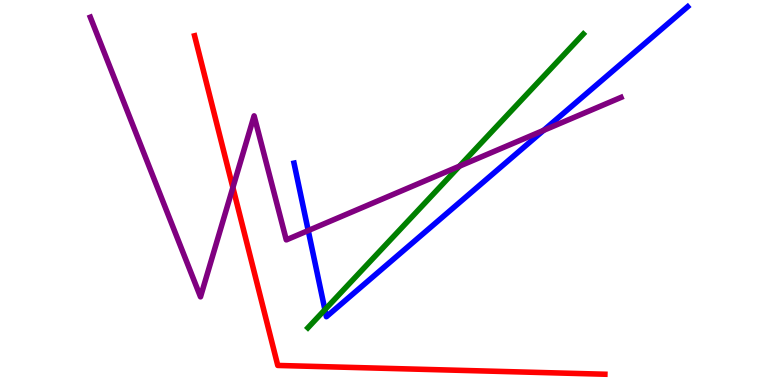[{'lines': ['blue', 'red'], 'intersections': []}, {'lines': ['green', 'red'], 'intersections': []}, {'lines': ['purple', 'red'], 'intersections': [{'x': 3.0, 'y': 5.13}]}, {'lines': ['blue', 'green'], 'intersections': [{'x': 4.19, 'y': 1.96}]}, {'lines': ['blue', 'purple'], 'intersections': [{'x': 3.98, 'y': 4.01}, {'x': 7.01, 'y': 6.61}]}, {'lines': ['green', 'purple'], 'intersections': [{'x': 5.93, 'y': 5.68}]}]